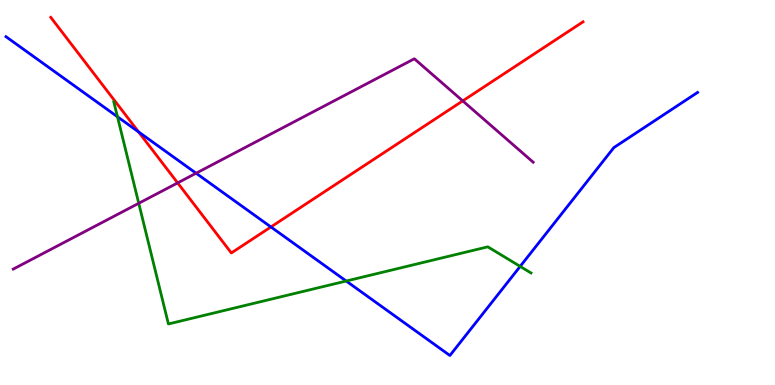[{'lines': ['blue', 'red'], 'intersections': [{'x': 1.79, 'y': 6.57}, {'x': 3.5, 'y': 4.11}]}, {'lines': ['green', 'red'], 'intersections': []}, {'lines': ['purple', 'red'], 'intersections': [{'x': 2.29, 'y': 5.25}, {'x': 5.97, 'y': 7.38}]}, {'lines': ['blue', 'green'], 'intersections': [{'x': 1.52, 'y': 6.97}, {'x': 4.47, 'y': 2.7}, {'x': 6.71, 'y': 3.08}]}, {'lines': ['blue', 'purple'], 'intersections': [{'x': 2.53, 'y': 5.5}]}, {'lines': ['green', 'purple'], 'intersections': [{'x': 1.79, 'y': 4.72}]}]